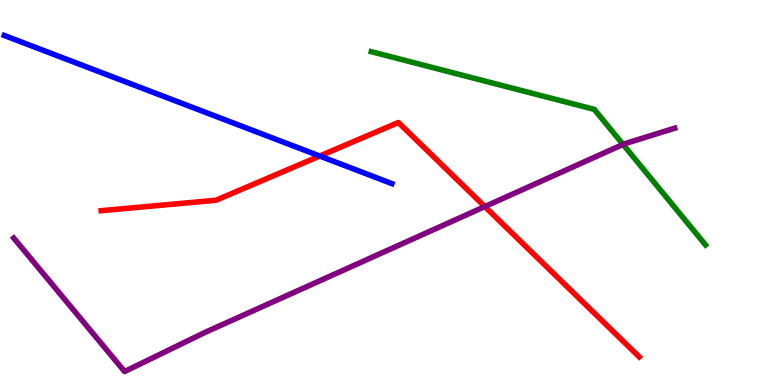[{'lines': ['blue', 'red'], 'intersections': [{'x': 4.13, 'y': 5.95}]}, {'lines': ['green', 'red'], 'intersections': []}, {'lines': ['purple', 'red'], 'intersections': [{'x': 6.26, 'y': 4.63}]}, {'lines': ['blue', 'green'], 'intersections': []}, {'lines': ['blue', 'purple'], 'intersections': []}, {'lines': ['green', 'purple'], 'intersections': [{'x': 8.04, 'y': 6.25}]}]